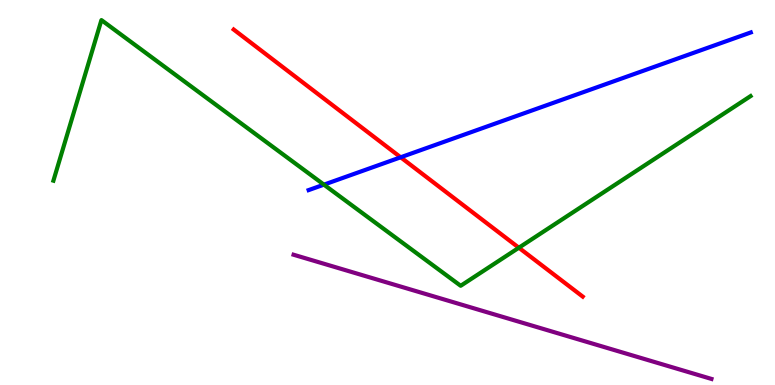[{'lines': ['blue', 'red'], 'intersections': [{'x': 5.17, 'y': 5.91}]}, {'lines': ['green', 'red'], 'intersections': [{'x': 6.69, 'y': 3.57}]}, {'lines': ['purple', 'red'], 'intersections': []}, {'lines': ['blue', 'green'], 'intersections': [{'x': 4.18, 'y': 5.2}]}, {'lines': ['blue', 'purple'], 'intersections': []}, {'lines': ['green', 'purple'], 'intersections': []}]